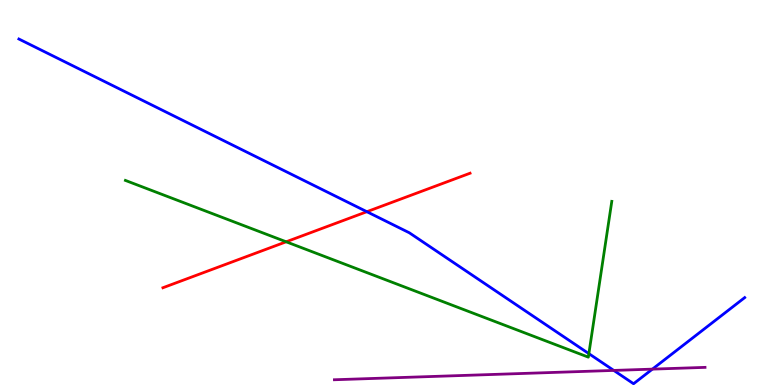[{'lines': ['blue', 'red'], 'intersections': [{'x': 4.73, 'y': 4.5}]}, {'lines': ['green', 'red'], 'intersections': [{'x': 3.69, 'y': 3.72}]}, {'lines': ['purple', 'red'], 'intersections': []}, {'lines': ['blue', 'green'], 'intersections': [{'x': 7.6, 'y': 0.814}]}, {'lines': ['blue', 'purple'], 'intersections': [{'x': 7.92, 'y': 0.379}, {'x': 8.42, 'y': 0.412}]}, {'lines': ['green', 'purple'], 'intersections': []}]